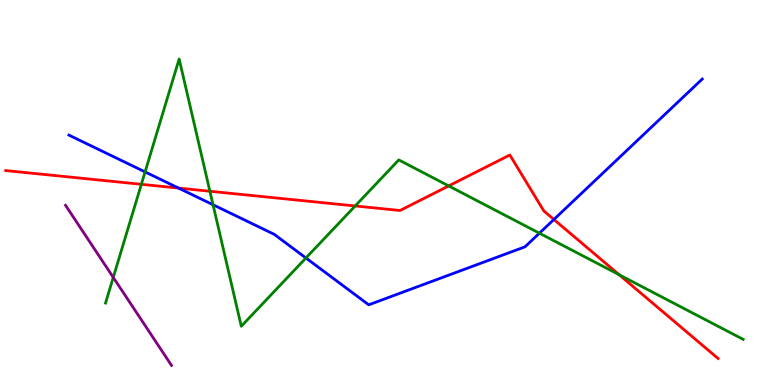[{'lines': ['blue', 'red'], 'intersections': [{'x': 2.3, 'y': 5.12}, {'x': 7.15, 'y': 4.3}]}, {'lines': ['green', 'red'], 'intersections': [{'x': 1.82, 'y': 5.21}, {'x': 2.71, 'y': 5.03}, {'x': 4.58, 'y': 4.65}, {'x': 5.79, 'y': 5.17}, {'x': 7.99, 'y': 2.86}]}, {'lines': ['purple', 'red'], 'intersections': []}, {'lines': ['blue', 'green'], 'intersections': [{'x': 1.87, 'y': 5.53}, {'x': 2.75, 'y': 4.68}, {'x': 3.95, 'y': 3.3}, {'x': 6.96, 'y': 3.94}]}, {'lines': ['blue', 'purple'], 'intersections': []}, {'lines': ['green', 'purple'], 'intersections': [{'x': 1.46, 'y': 2.79}]}]